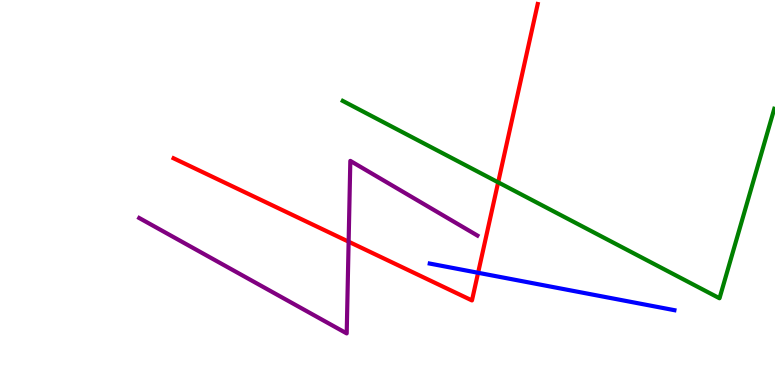[{'lines': ['blue', 'red'], 'intersections': [{'x': 6.17, 'y': 2.91}]}, {'lines': ['green', 'red'], 'intersections': [{'x': 6.43, 'y': 5.26}]}, {'lines': ['purple', 'red'], 'intersections': [{'x': 4.5, 'y': 3.72}]}, {'lines': ['blue', 'green'], 'intersections': []}, {'lines': ['blue', 'purple'], 'intersections': []}, {'lines': ['green', 'purple'], 'intersections': []}]